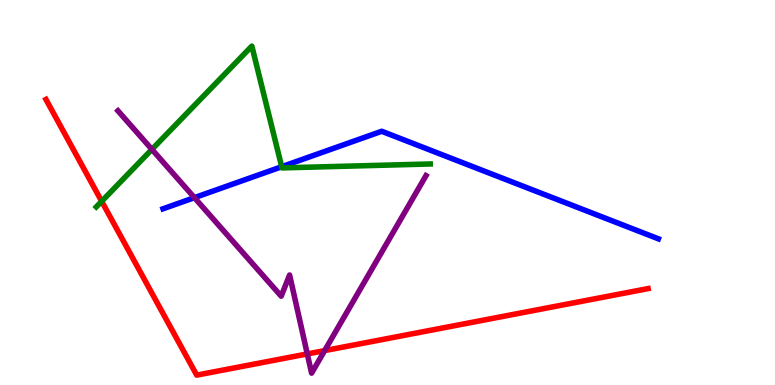[{'lines': ['blue', 'red'], 'intersections': []}, {'lines': ['green', 'red'], 'intersections': [{'x': 1.31, 'y': 4.77}]}, {'lines': ['purple', 'red'], 'intersections': [{'x': 3.97, 'y': 0.807}, {'x': 4.19, 'y': 0.894}]}, {'lines': ['blue', 'green'], 'intersections': [{'x': 3.63, 'y': 5.67}]}, {'lines': ['blue', 'purple'], 'intersections': [{'x': 2.51, 'y': 4.87}]}, {'lines': ['green', 'purple'], 'intersections': [{'x': 1.96, 'y': 6.12}]}]